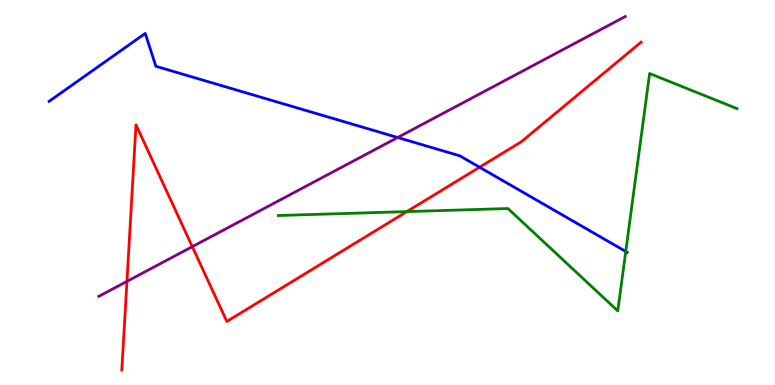[{'lines': ['blue', 'red'], 'intersections': [{'x': 6.19, 'y': 5.66}]}, {'lines': ['green', 'red'], 'intersections': [{'x': 5.25, 'y': 4.5}]}, {'lines': ['purple', 'red'], 'intersections': [{'x': 1.64, 'y': 2.69}, {'x': 2.48, 'y': 3.59}]}, {'lines': ['blue', 'green'], 'intersections': [{'x': 8.07, 'y': 3.47}]}, {'lines': ['blue', 'purple'], 'intersections': [{'x': 5.13, 'y': 6.43}]}, {'lines': ['green', 'purple'], 'intersections': []}]